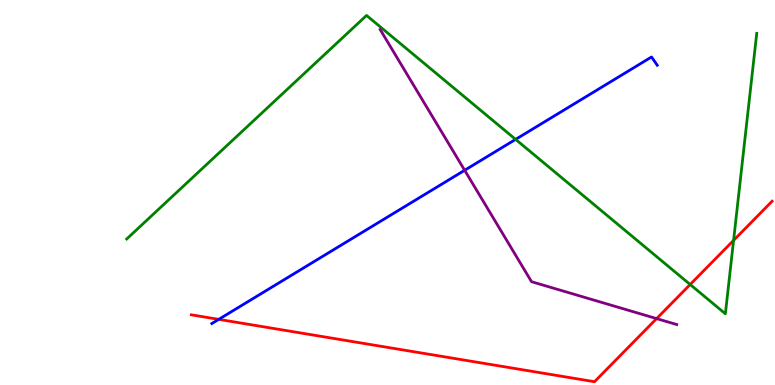[{'lines': ['blue', 'red'], 'intersections': [{'x': 2.82, 'y': 1.7}]}, {'lines': ['green', 'red'], 'intersections': [{'x': 8.91, 'y': 2.61}, {'x': 9.47, 'y': 3.76}]}, {'lines': ['purple', 'red'], 'intersections': [{'x': 8.47, 'y': 1.72}]}, {'lines': ['blue', 'green'], 'intersections': [{'x': 6.65, 'y': 6.38}]}, {'lines': ['blue', 'purple'], 'intersections': [{'x': 6.0, 'y': 5.58}]}, {'lines': ['green', 'purple'], 'intersections': []}]